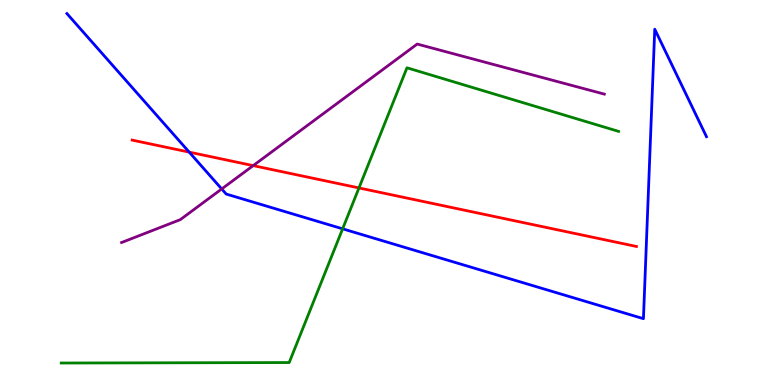[{'lines': ['blue', 'red'], 'intersections': [{'x': 2.44, 'y': 6.05}]}, {'lines': ['green', 'red'], 'intersections': [{'x': 4.63, 'y': 5.12}]}, {'lines': ['purple', 'red'], 'intersections': [{'x': 3.27, 'y': 5.7}]}, {'lines': ['blue', 'green'], 'intersections': [{'x': 4.42, 'y': 4.06}]}, {'lines': ['blue', 'purple'], 'intersections': [{'x': 2.86, 'y': 5.09}]}, {'lines': ['green', 'purple'], 'intersections': []}]